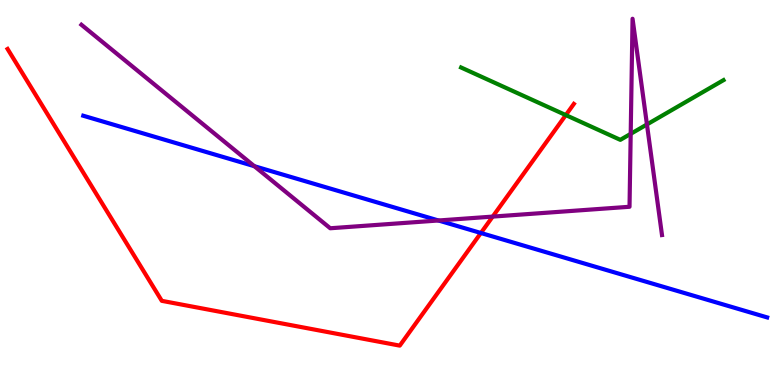[{'lines': ['blue', 'red'], 'intersections': [{'x': 6.2, 'y': 3.95}]}, {'lines': ['green', 'red'], 'intersections': [{'x': 7.3, 'y': 7.01}]}, {'lines': ['purple', 'red'], 'intersections': [{'x': 6.36, 'y': 4.37}]}, {'lines': ['blue', 'green'], 'intersections': []}, {'lines': ['blue', 'purple'], 'intersections': [{'x': 3.28, 'y': 5.68}, {'x': 5.66, 'y': 4.27}]}, {'lines': ['green', 'purple'], 'intersections': [{'x': 8.14, 'y': 6.52}, {'x': 8.35, 'y': 6.77}]}]